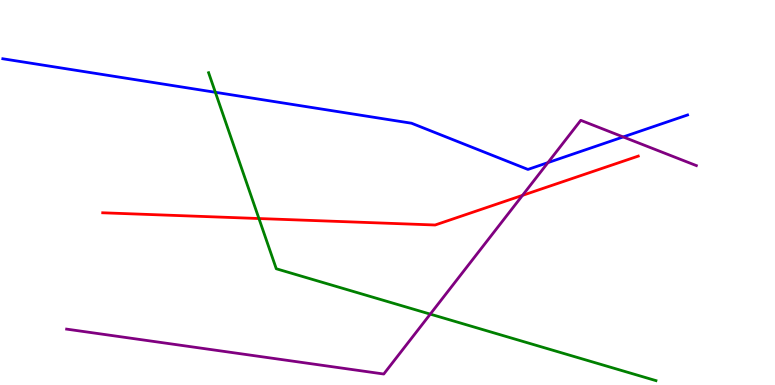[{'lines': ['blue', 'red'], 'intersections': []}, {'lines': ['green', 'red'], 'intersections': [{'x': 3.34, 'y': 4.32}]}, {'lines': ['purple', 'red'], 'intersections': [{'x': 6.74, 'y': 4.93}]}, {'lines': ['blue', 'green'], 'intersections': [{'x': 2.78, 'y': 7.6}]}, {'lines': ['blue', 'purple'], 'intersections': [{'x': 7.07, 'y': 5.78}, {'x': 8.04, 'y': 6.44}]}, {'lines': ['green', 'purple'], 'intersections': [{'x': 5.55, 'y': 1.84}]}]